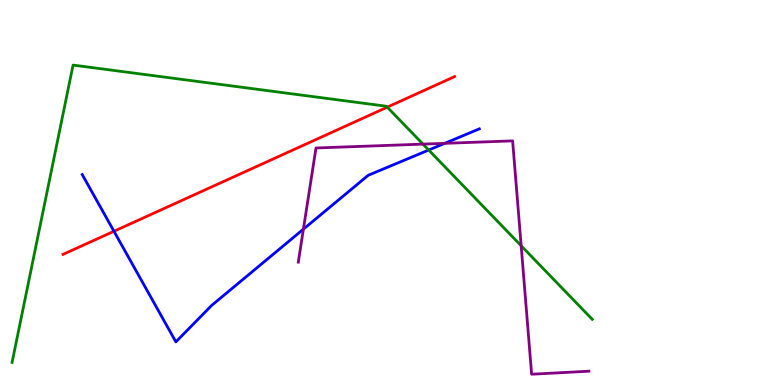[{'lines': ['blue', 'red'], 'intersections': [{'x': 1.47, 'y': 3.99}]}, {'lines': ['green', 'red'], 'intersections': [{'x': 5.0, 'y': 7.22}]}, {'lines': ['purple', 'red'], 'intersections': []}, {'lines': ['blue', 'green'], 'intersections': [{'x': 5.53, 'y': 6.1}]}, {'lines': ['blue', 'purple'], 'intersections': [{'x': 3.91, 'y': 4.05}, {'x': 5.74, 'y': 6.28}]}, {'lines': ['green', 'purple'], 'intersections': [{'x': 5.46, 'y': 6.26}, {'x': 6.72, 'y': 3.62}]}]